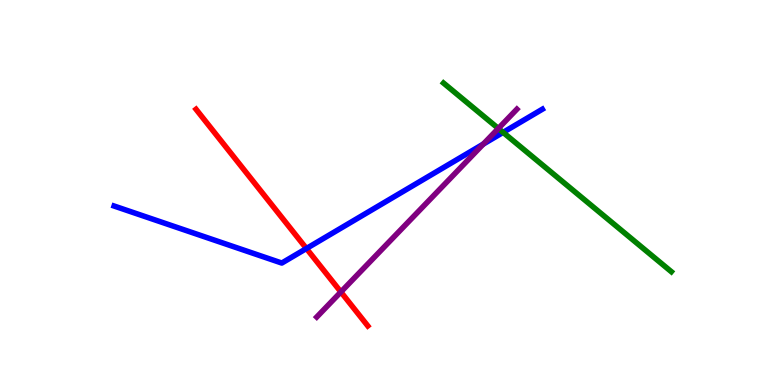[{'lines': ['blue', 'red'], 'intersections': [{'x': 3.95, 'y': 3.55}]}, {'lines': ['green', 'red'], 'intersections': []}, {'lines': ['purple', 'red'], 'intersections': [{'x': 4.4, 'y': 2.42}]}, {'lines': ['blue', 'green'], 'intersections': [{'x': 6.49, 'y': 6.56}]}, {'lines': ['blue', 'purple'], 'intersections': [{'x': 6.24, 'y': 6.26}]}, {'lines': ['green', 'purple'], 'intersections': [{'x': 6.43, 'y': 6.66}]}]